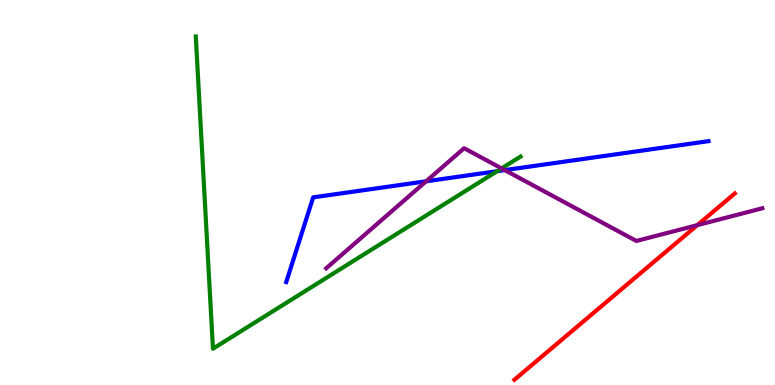[{'lines': ['blue', 'red'], 'intersections': []}, {'lines': ['green', 'red'], 'intersections': []}, {'lines': ['purple', 'red'], 'intersections': [{'x': 9.0, 'y': 4.15}]}, {'lines': ['blue', 'green'], 'intersections': [{'x': 6.41, 'y': 5.55}]}, {'lines': ['blue', 'purple'], 'intersections': [{'x': 5.5, 'y': 5.29}, {'x': 6.51, 'y': 5.58}]}, {'lines': ['green', 'purple'], 'intersections': [{'x': 6.47, 'y': 5.63}]}]